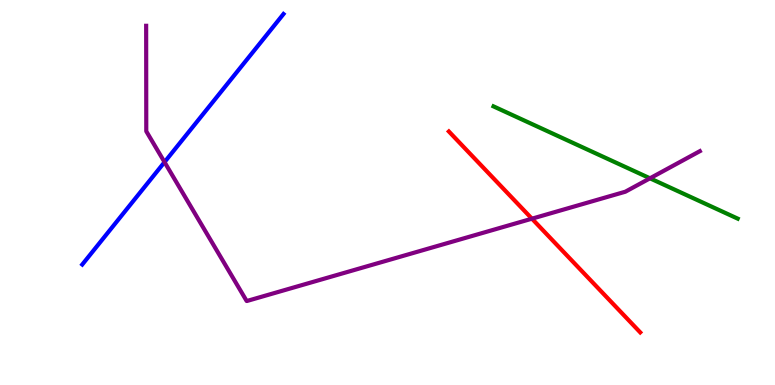[{'lines': ['blue', 'red'], 'intersections': []}, {'lines': ['green', 'red'], 'intersections': []}, {'lines': ['purple', 'red'], 'intersections': [{'x': 6.86, 'y': 4.32}]}, {'lines': ['blue', 'green'], 'intersections': []}, {'lines': ['blue', 'purple'], 'intersections': [{'x': 2.12, 'y': 5.79}]}, {'lines': ['green', 'purple'], 'intersections': [{'x': 8.39, 'y': 5.37}]}]